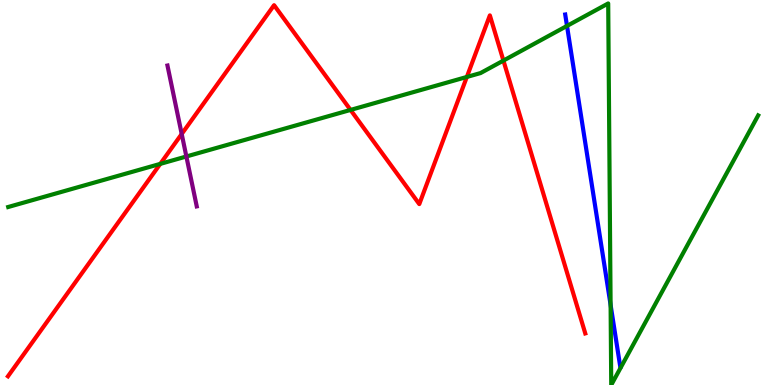[{'lines': ['blue', 'red'], 'intersections': []}, {'lines': ['green', 'red'], 'intersections': [{'x': 2.07, 'y': 5.74}, {'x': 4.52, 'y': 7.14}, {'x': 6.02, 'y': 8.0}, {'x': 6.5, 'y': 8.43}]}, {'lines': ['purple', 'red'], 'intersections': [{'x': 2.34, 'y': 6.52}]}, {'lines': ['blue', 'green'], 'intersections': [{'x': 7.32, 'y': 9.33}, {'x': 7.88, 'y': 2.08}]}, {'lines': ['blue', 'purple'], 'intersections': []}, {'lines': ['green', 'purple'], 'intersections': [{'x': 2.4, 'y': 5.94}]}]